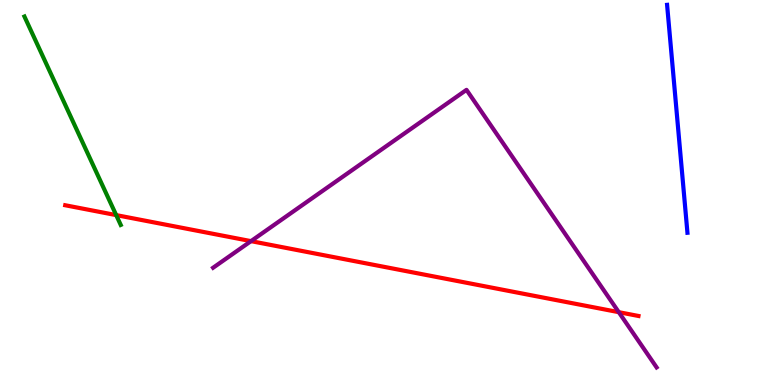[{'lines': ['blue', 'red'], 'intersections': []}, {'lines': ['green', 'red'], 'intersections': [{'x': 1.5, 'y': 4.41}]}, {'lines': ['purple', 'red'], 'intersections': [{'x': 3.24, 'y': 3.74}, {'x': 7.98, 'y': 1.89}]}, {'lines': ['blue', 'green'], 'intersections': []}, {'lines': ['blue', 'purple'], 'intersections': []}, {'lines': ['green', 'purple'], 'intersections': []}]